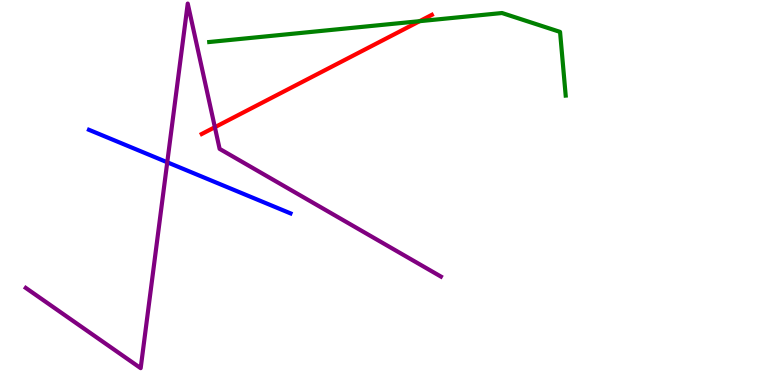[{'lines': ['blue', 'red'], 'intersections': []}, {'lines': ['green', 'red'], 'intersections': [{'x': 5.41, 'y': 9.45}]}, {'lines': ['purple', 'red'], 'intersections': [{'x': 2.77, 'y': 6.7}]}, {'lines': ['blue', 'green'], 'intersections': []}, {'lines': ['blue', 'purple'], 'intersections': [{'x': 2.16, 'y': 5.79}]}, {'lines': ['green', 'purple'], 'intersections': []}]